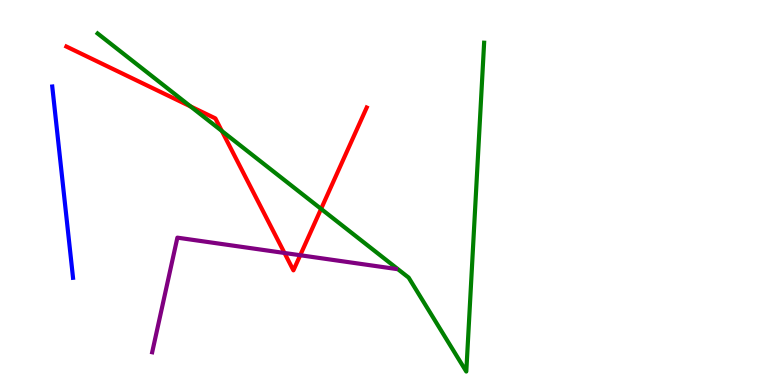[{'lines': ['blue', 'red'], 'intersections': []}, {'lines': ['green', 'red'], 'intersections': [{'x': 2.46, 'y': 7.24}, {'x': 2.86, 'y': 6.6}, {'x': 4.14, 'y': 4.57}]}, {'lines': ['purple', 'red'], 'intersections': [{'x': 3.67, 'y': 3.43}, {'x': 3.87, 'y': 3.37}]}, {'lines': ['blue', 'green'], 'intersections': []}, {'lines': ['blue', 'purple'], 'intersections': []}, {'lines': ['green', 'purple'], 'intersections': []}]